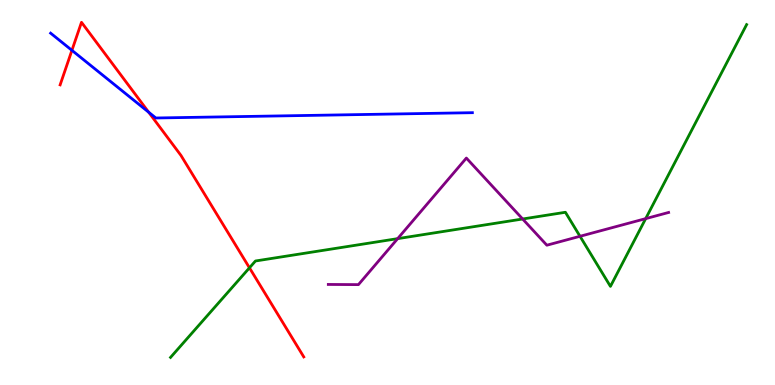[{'lines': ['blue', 'red'], 'intersections': [{'x': 0.928, 'y': 8.69}, {'x': 1.92, 'y': 7.09}]}, {'lines': ['green', 'red'], 'intersections': [{'x': 3.22, 'y': 3.04}]}, {'lines': ['purple', 'red'], 'intersections': []}, {'lines': ['blue', 'green'], 'intersections': []}, {'lines': ['blue', 'purple'], 'intersections': []}, {'lines': ['green', 'purple'], 'intersections': [{'x': 5.13, 'y': 3.8}, {'x': 6.74, 'y': 4.31}, {'x': 7.48, 'y': 3.86}, {'x': 8.33, 'y': 4.32}]}]